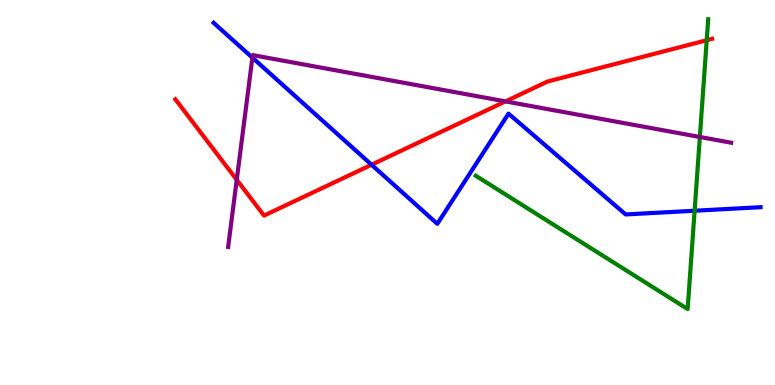[{'lines': ['blue', 'red'], 'intersections': [{'x': 4.79, 'y': 5.72}]}, {'lines': ['green', 'red'], 'intersections': [{'x': 9.12, 'y': 8.96}]}, {'lines': ['purple', 'red'], 'intersections': [{'x': 3.05, 'y': 5.33}, {'x': 6.52, 'y': 7.37}]}, {'lines': ['blue', 'green'], 'intersections': [{'x': 8.96, 'y': 4.53}]}, {'lines': ['blue', 'purple'], 'intersections': [{'x': 3.26, 'y': 8.5}]}, {'lines': ['green', 'purple'], 'intersections': [{'x': 9.03, 'y': 6.44}]}]